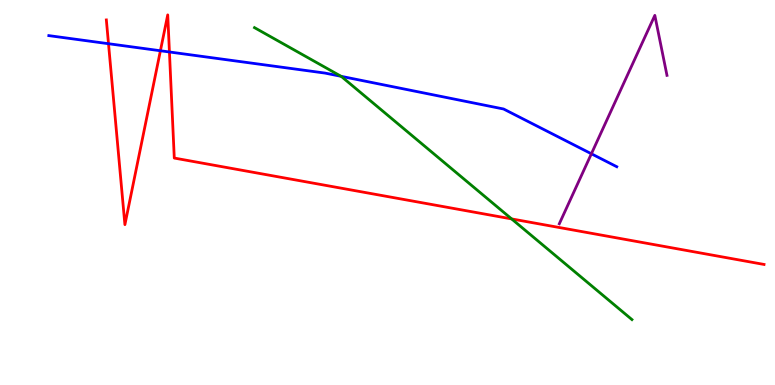[{'lines': ['blue', 'red'], 'intersections': [{'x': 1.4, 'y': 8.86}, {'x': 2.07, 'y': 8.68}, {'x': 2.19, 'y': 8.65}]}, {'lines': ['green', 'red'], 'intersections': [{'x': 6.6, 'y': 4.31}]}, {'lines': ['purple', 'red'], 'intersections': []}, {'lines': ['blue', 'green'], 'intersections': [{'x': 4.4, 'y': 8.02}]}, {'lines': ['blue', 'purple'], 'intersections': [{'x': 7.63, 'y': 6.01}]}, {'lines': ['green', 'purple'], 'intersections': []}]